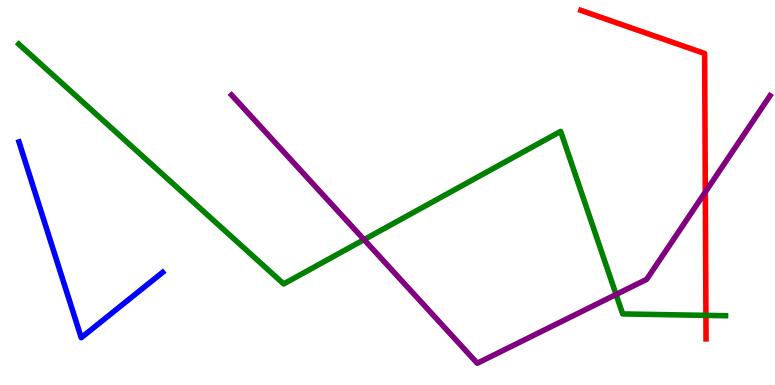[{'lines': ['blue', 'red'], 'intersections': []}, {'lines': ['green', 'red'], 'intersections': [{'x': 9.11, 'y': 1.81}]}, {'lines': ['purple', 'red'], 'intersections': [{'x': 9.1, 'y': 5.01}]}, {'lines': ['blue', 'green'], 'intersections': []}, {'lines': ['blue', 'purple'], 'intersections': []}, {'lines': ['green', 'purple'], 'intersections': [{'x': 4.7, 'y': 3.78}, {'x': 7.95, 'y': 2.35}]}]